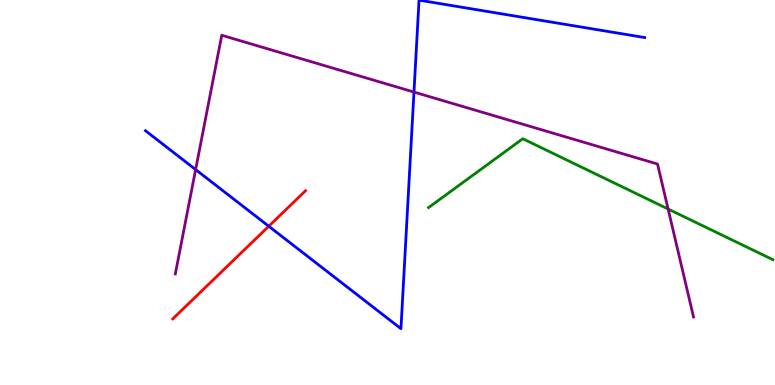[{'lines': ['blue', 'red'], 'intersections': [{'x': 3.47, 'y': 4.12}]}, {'lines': ['green', 'red'], 'intersections': []}, {'lines': ['purple', 'red'], 'intersections': []}, {'lines': ['blue', 'green'], 'intersections': []}, {'lines': ['blue', 'purple'], 'intersections': [{'x': 2.52, 'y': 5.6}, {'x': 5.34, 'y': 7.61}]}, {'lines': ['green', 'purple'], 'intersections': [{'x': 8.62, 'y': 4.57}]}]